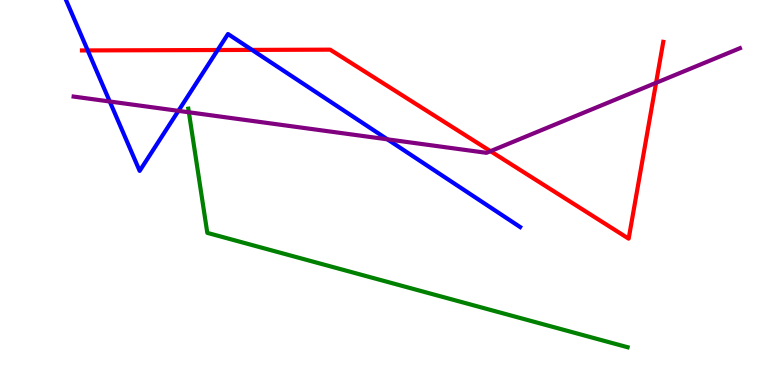[{'lines': ['blue', 'red'], 'intersections': [{'x': 1.13, 'y': 8.69}, {'x': 2.81, 'y': 8.7}, {'x': 3.25, 'y': 8.7}]}, {'lines': ['green', 'red'], 'intersections': []}, {'lines': ['purple', 'red'], 'intersections': [{'x': 6.33, 'y': 6.07}, {'x': 8.47, 'y': 7.85}]}, {'lines': ['blue', 'green'], 'intersections': []}, {'lines': ['blue', 'purple'], 'intersections': [{'x': 1.42, 'y': 7.36}, {'x': 2.3, 'y': 7.12}, {'x': 5.0, 'y': 6.38}]}, {'lines': ['green', 'purple'], 'intersections': [{'x': 2.44, 'y': 7.08}]}]